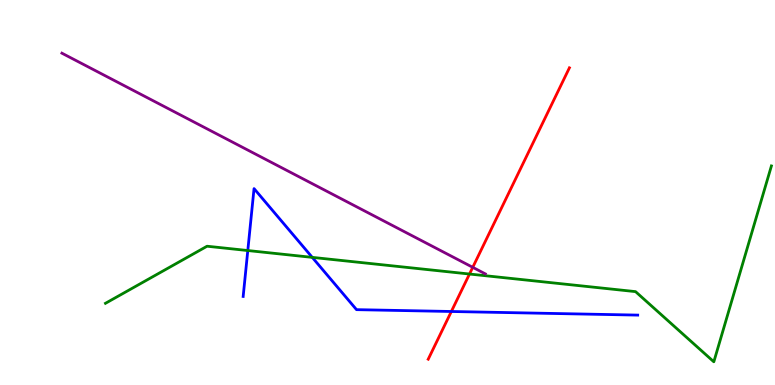[{'lines': ['blue', 'red'], 'intersections': [{'x': 5.82, 'y': 1.91}]}, {'lines': ['green', 'red'], 'intersections': [{'x': 6.06, 'y': 2.88}]}, {'lines': ['purple', 'red'], 'intersections': [{'x': 6.1, 'y': 3.06}]}, {'lines': ['blue', 'green'], 'intersections': [{'x': 3.2, 'y': 3.49}, {'x': 4.03, 'y': 3.32}]}, {'lines': ['blue', 'purple'], 'intersections': []}, {'lines': ['green', 'purple'], 'intersections': []}]